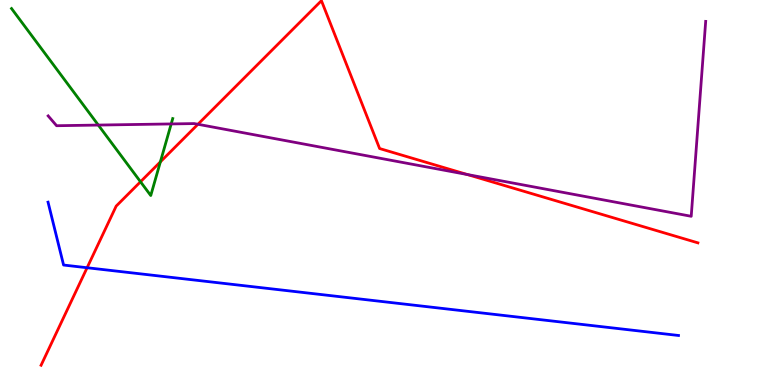[{'lines': ['blue', 'red'], 'intersections': [{'x': 1.12, 'y': 3.05}]}, {'lines': ['green', 'red'], 'intersections': [{'x': 1.81, 'y': 5.28}, {'x': 2.07, 'y': 5.8}]}, {'lines': ['purple', 'red'], 'intersections': [{'x': 2.55, 'y': 6.77}, {'x': 6.03, 'y': 5.47}]}, {'lines': ['blue', 'green'], 'intersections': []}, {'lines': ['blue', 'purple'], 'intersections': []}, {'lines': ['green', 'purple'], 'intersections': [{'x': 1.27, 'y': 6.75}, {'x': 2.21, 'y': 6.78}]}]